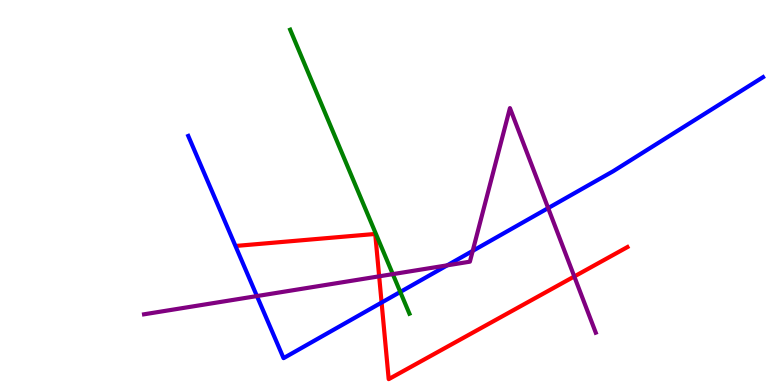[{'lines': ['blue', 'red'], 'intersections': [{'x': 4.92, 'y': 2.14}]}, {'lines': ['green', 'red'], 'intersections': []}, {'lines': ['purple', 'red'], 'intersections': [{'x': 4.89, 'y': 2.82}, {'x': 7.41, 'y': 2.82}]}, {'lines': ['blue', 'green'], 'intersections': [{'x': 5.16, 'y': 2.42}]}, {'lines': ['blue', 'purple'], 'intersections': [{'x': 3.32, 'y': 2.31}, {'x': 5.77, 'y': 3.11}, {'x': 6.1, 'y': 3.48}, {'x': 7.07, 'y': 4.59}]}, {'lines': ['green', 'purple'], 'intersections': [{'x': 5.07, 'y': 2.88}]}]